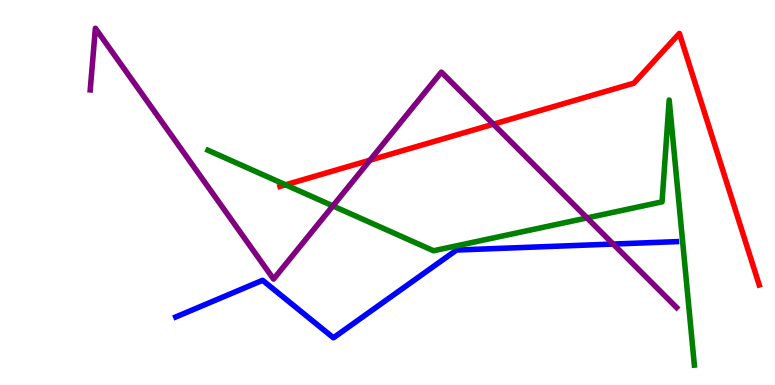[{'lines': ['blue', 'red'], 'intersections': []}, {'lines': ['green', 'red'], 'intersections': [{'x': 3.68, 'y': 5.2}]}, {'lines': ['purple', 'red'], 'intersections': [{'x': 4.77, 'y': 5.84}, {'x': 6.37, 'y': 6.77}]}, {'lines': ['blue', 'green'], 'intersections': []}, {'lines': ['blue', 'purple'], 'intersections': [{'x': 7.91, 'y': 3.66}]}, {'lines': ['green', 'purple'], 'intersections': [{'x': 4.3, 'y': 4.65}, {'x': 7.57, 'y': 4.34}]}]